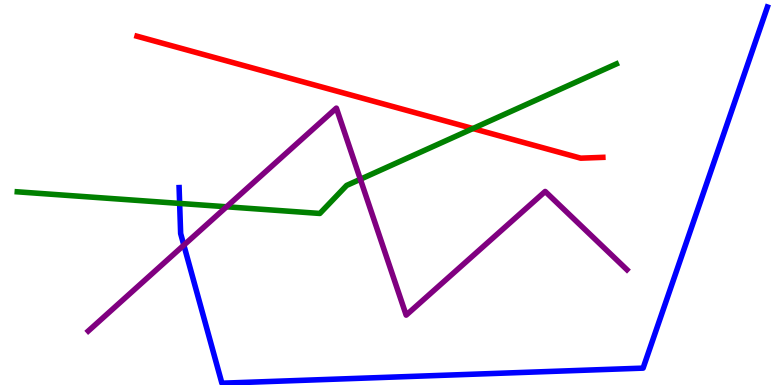[{'lines': ['blue', 'red'], 'intersections': []}, {'lines': ['green', 'red'], 'intersections': [{'x': 6.1, 'y': 6.66}]}, {'lines': ['purple', 'red'], 'intersections': []}, {'lines': ['blue', 'green'], 'intersections': [{'x': 2.32, 'y': 4.72}]}, {'lines': ['blue', 'purple'], 'intersections': [{'x': 2.37, 'y': 3.63}]}, {'lines': ['green', 'purple'], 'intersections': [{'x': 2.92, 'y': 4.63}, {'x': 4.65, 'y': 5.34}]}]